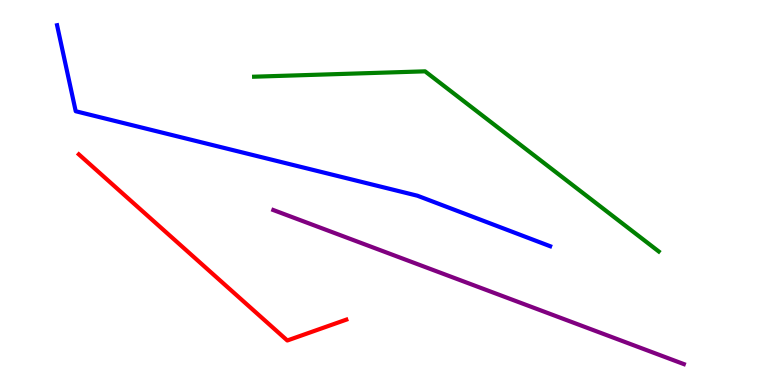[{'lines': ['blue', 'red'], 'intersections': []}, {'lines': ['green', 'red'], 'intersections': []}, {'lines': ['purple', 'red'], 'intersections': []}, {'lines': ['blue', 'green'], 'intersections': []}, {'lines': ['blue', 'purple'], 'intersections': []}, {'lines': ['green', 'purple'], 'intersections': []}]